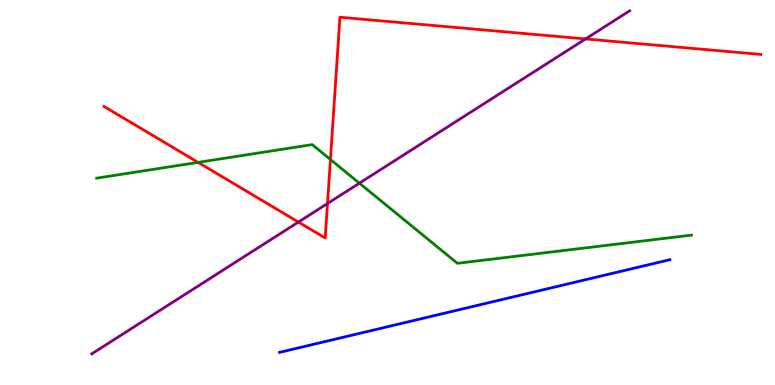[{'lines': ['blue', 'red'], 'intersections': []}, {'lines': ['green', 'red'], 'intersections': [{'x': 2.56, 'y': 5.78}, {'x': 4.26, 'y': 5.86}]}, {'lines': ['purple', 'red'], 'intersections': [{'x': 3.85, 'y': 4.23}, {'x': 4.23, 'y': 4.71}, {'x': 7.56, 'y': 8.99}]}, {'lines': ['blue', 'green'], 'intersections': []}, {'lines': ['blue', 'purple'], 'intersections': []}, {'lines': ['green', 'purple'], 'intersections': [{'x': 4.64, 'y': 5.24}]}]